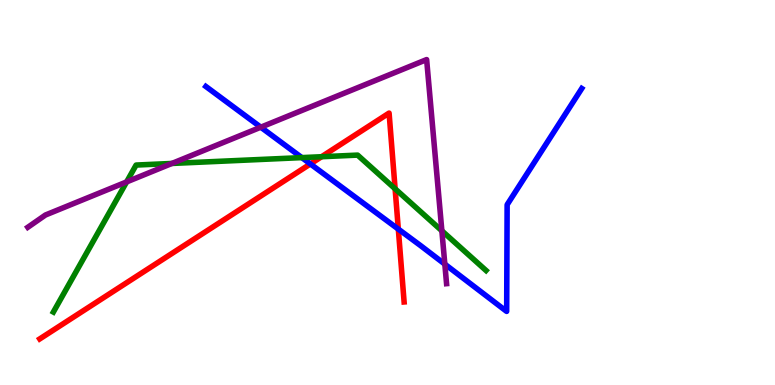[{'lines': ['blue', 'red'], 'intersections': [{'x': 4.01, 'y': 5.74}, {'x': 5.14, 'y': 4.05}]}, {'lines': ['green', 'red'], 'intersections': [{'x': 4.15, 'y': 5.93}, {'x': 5.1, 'y': 5.1}]}, {'lines': ['purple', 'red'], 'intersections': []}, {'lines': ['blue', 'green'], 'intersections': [{'x': 3.89, 'y': 5.91}]}, {'lines': ['blue', 'purple'], 'intersections': [{'x': 3.37, 'y': 6.7}, {'x': 5.74, 'y': 3.14}]}, {'lines': ['green', 'purple'], 'intersections': [{'x': 1.63, 'y': 5.27}, {'x': 2.22, 'y': 5.75}, {'x': 5.7, 'y': 4.01}]}]